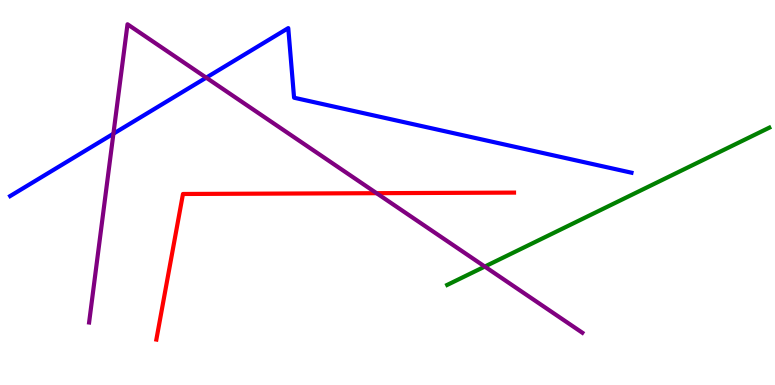[{'lines': ['blue', 'red'], 'intersections': []}, {'lines': ['green', 'red'], 'intersections': []}, {'lines': ['purple', 'red'], 'intersections': [{'x': 4.86, 'y': 4.98}]}, {'lines': ['blue', 'green'], 'intersections': []}, {'lines': ['blue', 'purple'], 'intersections': [{'x': 1.46, 'y': 6.53}, {'x': 2.66, 'y': 7.98}]}, {'lines': ['green', 'purple'], 'intersections': [{'x': 6.26, 'y': 3.08}]}]